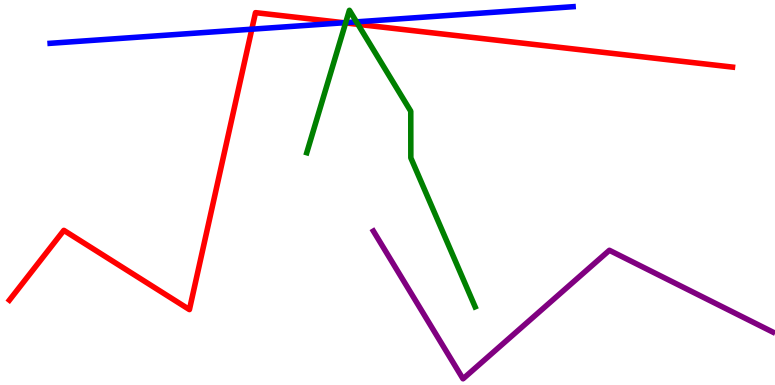[{'lines': ['blue', 'red'], 'intersections': [{'x': 3.25, 'y': 9.24}, {'x': 4.44, 'y': 9.41}]}, {'lines': ['green', 'red'], 'intersections': [{'x': 4.46, 'y': 9.4}, {'x': 4.62, 'y': 9.37}]}, {'lines': ['purple', 'red'], 'intersections': []}, {'lines': ['blue', 'green'], 'intersections': [{'x': 4.46, 'y': 9.41}, {'x': 4.6, 'y': 9.43}]}, {'lines': ['blue', 'purple'], 'intersections': []}, {'lines': ['green', 'purple'], 'intersections': []}]